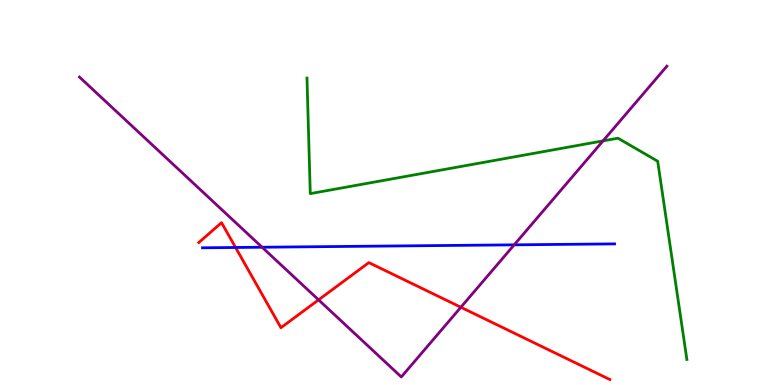[{'lines': ['blue', 'red'], 'intersections': [{'x': 3.04, 'y': 3.57}]}, {'lines': ['green', 'red'], 'intersections': []}, {'lines': ['purple', 'red'], 'intersections': [{'x': 4.11, 'y': 2.21}, {'x': 5.95, 'y': 2.02}]}, {'lines': ['blue', 'green'], 'intersections': []}, {'lines': ['blue', 'purple'], 'intersections': [{'x': 3.38, 'y': 3.58}, {'x': 6.63, 'y': 3.64}]}, {'lines': ['green', 'purple'], 'intersections': [{'x': 7.78, 'y': 6.34}]}]